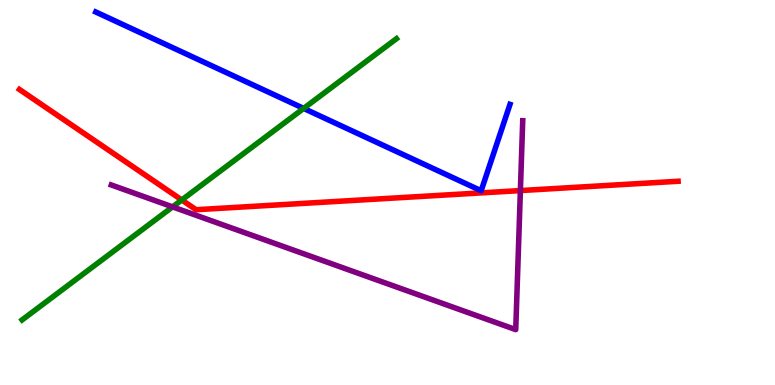[{'lines': ['blue', 'red'], 'intersections': []}, {'lines': ['green', 'red'], 'intersections': [{'x': 2.35, 'y': 4.81}]}, {'lines': ['purple', 'red'], 'intersections': [{'x': 6.71, 'y': 5.05}]}, {'lines': ['blue', 'green'], 'intersections': [{'x': 3.92, 'y': 7.18}]}, {'lines': ['blue', 'purple'], 'intersections': []}, {'lines': ['green', 'purple'], 'intersections': [{'x': 2.23, 'y': 4.63}]}]